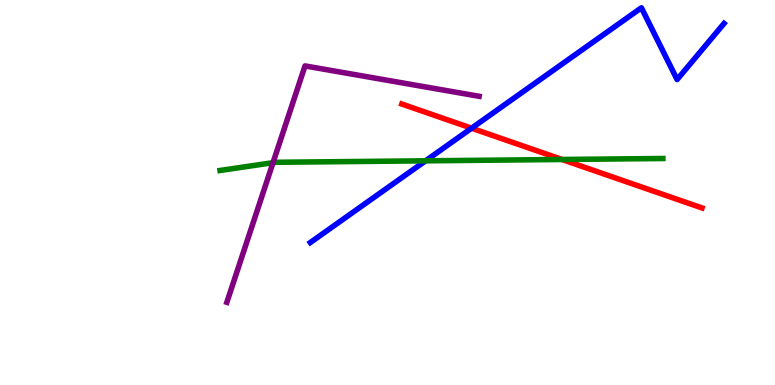[{'lines': ['blue', 'red'], 'intersections': [{'x': 6.09, 'y': 6.67}]}, {'lines': ['green', 'red'], 'intersections': [{'x': 7.25, 'y': 5.86}]}, {'lines': ['purple', 'red'], 'intersections': []}, {'lines': ['blue', 'green'], 'intersections': [{'x': 5.49, 'y': 5.82}]}, {'lines': ['blue', 'purple'], 'intersections': []}, {'lines': ['green', 'purple'], 'intersections': [{'x': 3.52, 'y': 5.77}]}]